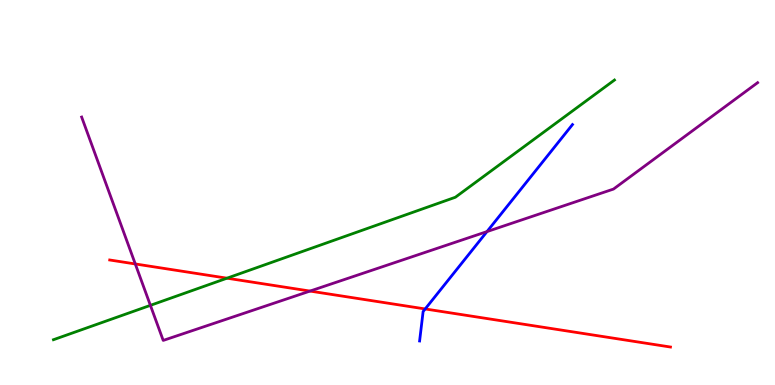[{'lines': ['blue', 'red'], 'intersections': [{'x': 5.49, 'y': 1.98}]}, {'lines': ['green', 'red'], 'intersections': [{'x': 2.93, 'y': 2.77}]}, {'lines': ['purple', 'red'], 'intersections': [{'x': 1.75, 'y': 3.14}, {'x': 4.0, 'y': 2.44}]}, {'lines': ['blue', 'green'], 'intersections': []}, {'lines': ['blue', 'purple'], 'intersections': [{'x': 6.28, 'y': 3.98}]}, {'lines': ['green', 'purple'], 'intersections': [{'x': 1.94, 'y': 2.07}]}]